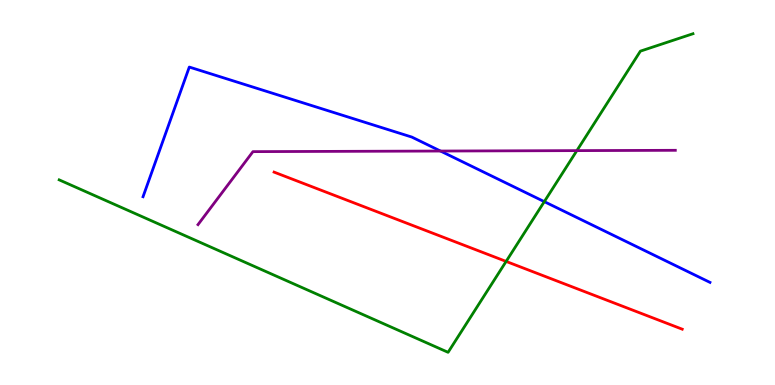[{'lines': ['blue', 'red'], 'intersections': []}, {'lines': ['green', 'red'], 'intersections': [{'x': 6.53, 'y': 3.21}]}, {'lines': ['purple', 'red'], 'intersections': []}, {'lines': ['blue', 'green'], 'intersections': [{'x': 7.02, 'y': 4.76}]}, {'lines': ['blue', 'purple'], 'intersections': [{'x': 5.68, 'y': 6.08}]}, {'lines': ['green', 'purple'], 'intersections': [{'x': 7.44, 'y': 6.09}]}]